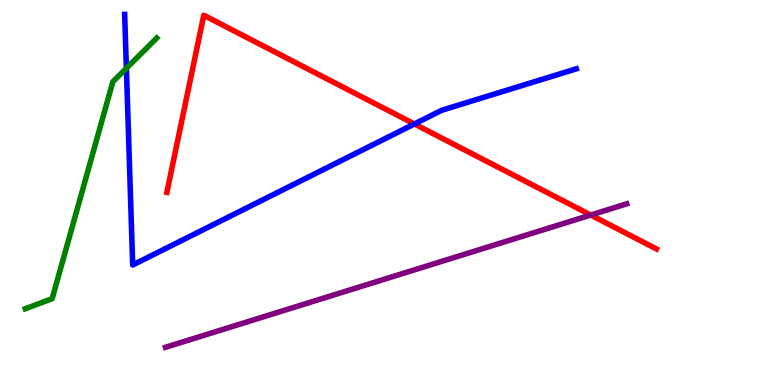[{'lines': ['blue', 'red'], 'intersections': [{'x': 5.35, 'y': 6.78}]}, {'lines': ['green', 'red'], 'intersections': []}, {'lines': ['purple', 'red'], 'intersections': [{'x': 7.62, 'y': 4.41}]}, {'lines': ['blue', 'green'], 'intersections': [{'x': 1.63, 'y': 8.23}]}, {'lines': ['blue', 'purple'], 'intersections': []}, {'lines': ['green', 'purple'], 'intersections': []}]